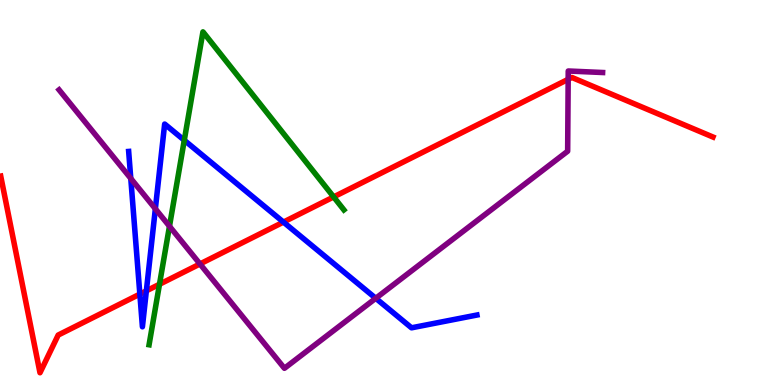[{'lines': ['blue', 'red'], 'intersections': [{'x': 1.8, 'y': 2.36}, {'x': 1.89, 'y': 2.45}, {'x': 3.66, 'y': 4.23}]}, {'lines': ['green', 'red'], 'intersections': [{'x': 2.06, 'y': 2.62}, {'x': 4.31, 'y': 4.89}]}, {'lines': ['purple', 'red'], 'intersections': [{'x': 2.58, 'y': 3.14}, {'x': 7.33, 'y': 7.94}]}, {'lines': ['blue', 'green'], 'intersections': [{'x': 2.38, 'y': 6.36}]}, {'lines': ['blue', 'purple'], 'intersections': [{'x': 1.69, 'y': 5.36}, {'x': 2.0, 'y': 4.58}, {'x': 4.85, 'y': 2.25}]}, {'lines': ['green', 'purple'], 'intersections': [{'x': 2.19, 'y': 4.12}]}]